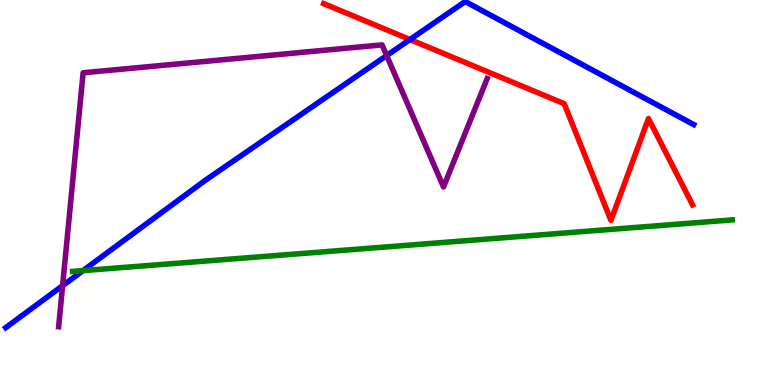[{'lines': ['blue', 'red'], 'intersections': [{'x': 5.29, 'y': 8.97}]}, {'lines': ['green', 'red'], 'intersections': []}, {'lines': ['purple', 'red'], 'intersections': []}, {'lines': ['blue', 'green'], 'intersections': [{'x': 1.07, 'y': 2.97}]}, {'lines': ['blue', 'purple'], 'intersections': [{'x': 0.808, 'y': 2.58}, {'x': 4.99, 'y': 8.56}]}, {'lines': ['green', 'purple'], 'intersections': []}]